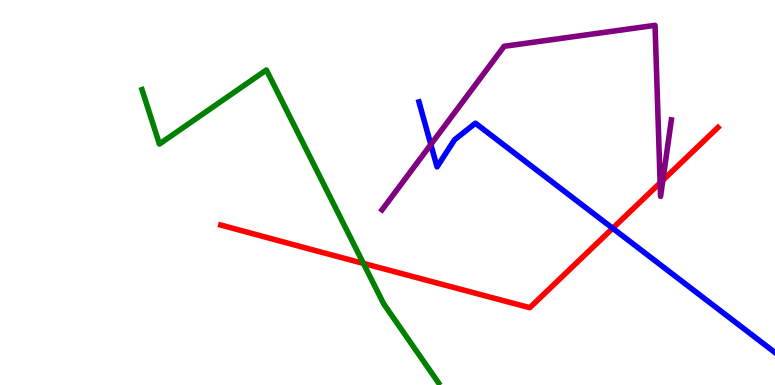[{'lines': ['blue', 'red'], 'intersections': [{'x': 7.91, 'y': 4.07}]}, {'lines': ['green', 'red'], 'intersections': [{'x': 4.69, 'y': 3.16}]}, {'lines': ['purple', 'red'], 'intersections': [{'x': 8.52, 'y': 5.25}, {'x': 8.55, 'y': 5.32}]}, {'lines': ['blue', 'green'], 'intersections': []}, {'lines': ['blue', 'purple'], 'intersections': [{'x': 5.56, 'y': 6.25}]}, {'lines': ['green', 'purple'], 'intersections': []}]